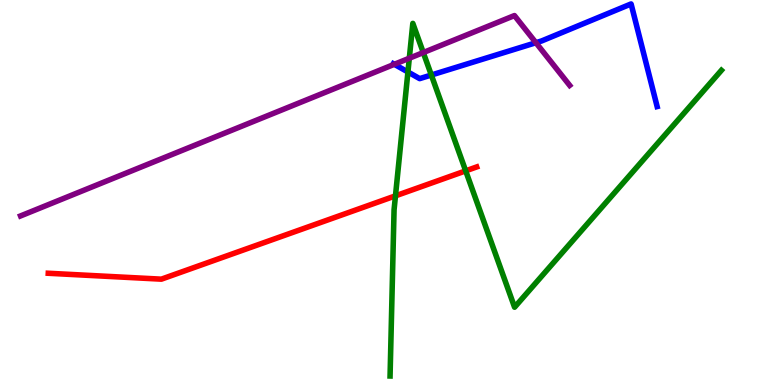[{'lines': ['blue', 'red'], 'intersections': []}, {'lines': ['green', 'red'], 'intersections': [{'x': 5.1, 'y': 4.91}, {'x': 6.01, 'y': 5.56}]}, {'lines': ['purple', 'red'], 'intersections': []}, {'lines': ['blue', 'green'], 'intersections': [{'x': 5.26, 'y': 8.13}, {'x': 5.57, 'y': 8.05}]}, {'lines': ['blue', 'purple'], 'intersections': [{'x': 5.09, 'y': 8.33}, {'x': 6.92, 'y': 8.89}]}, {'lines': ['green', 'purple'], 'intersections': [{'x': 5.28, 'y': 8.49}, {'x': 5.46, 'y': 8.63}]}]